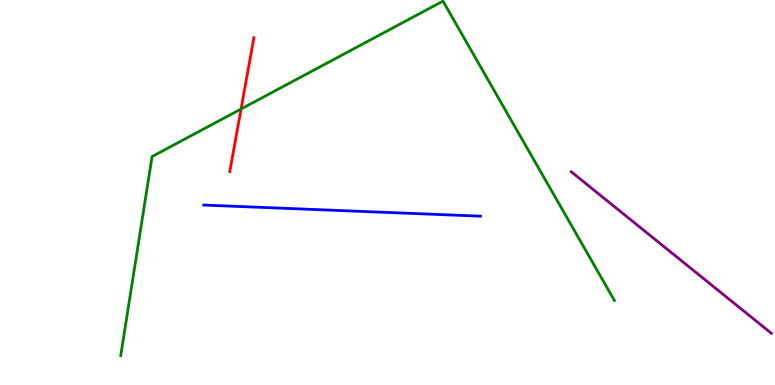[{'lines': ['blue', 'red'], 'intersections': []}, {'lines': ['green', 'red'], 'intersections': [{'x': 3.11, 'y': 7.17}]}, {'lines': ['purple', 'red'], 'intersections': []}, {'lines': ['blue', 'green'], 'intersections': []}, {'lines': ['blue', 'purple'], 'intersections': []}, {'lines': ['green', 'purple'], 'intersections': []}]